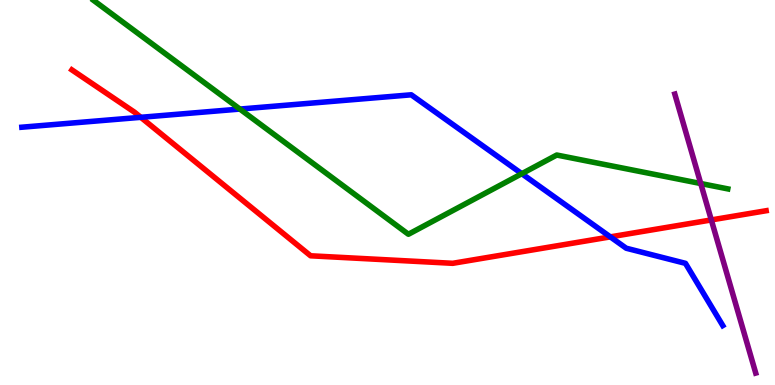[{'lines': ['blue', 'red'], 'intersections': [{'x': 1.82, 'y': 6.95}, {'x': 7.88, 'y': 3.85}]}, {'lines': ['green', 'red'], 'intersections': []}, {'lines': ['purple', 'red'], 'intersections': [{'x': 9.18, 'y': 4.29}]}, {'lines': ['blue', 'green'], 'intersections': [{'x': 3.1, 'y': 7.17}, {'x': 6.73, 'y': 5.49}]}, {'lines': ['blue', 'purple'], 'intersections': []}, {'lines': ['green', 'purple'], 'intersections': [{'x': 9.04, 'y': 5.23}]}]